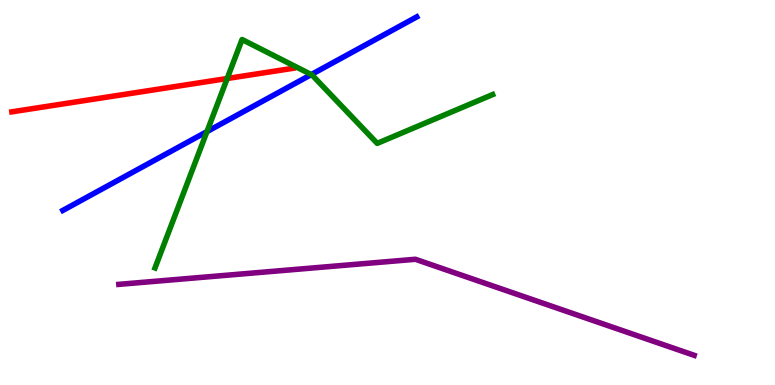[{'lines': ['blue', 'red'], 'intersections': []}, {'lines': ['green', 'red'], 'intersections': [{'x': 2.93, 'y': 7.96}]}, {'lines': ['purple', 'red'], 'intersections': []}, {'lines': ['blue', 'green'], 'intersections': [{'x': 2.67, 'y': 6.58}, {'x': 4.02, 'y': 8.06}]}, {'lines': ['blue', 'purple'], 'intersections': []}, {'lines': ['green', 'purple'], 'intersections': []}]